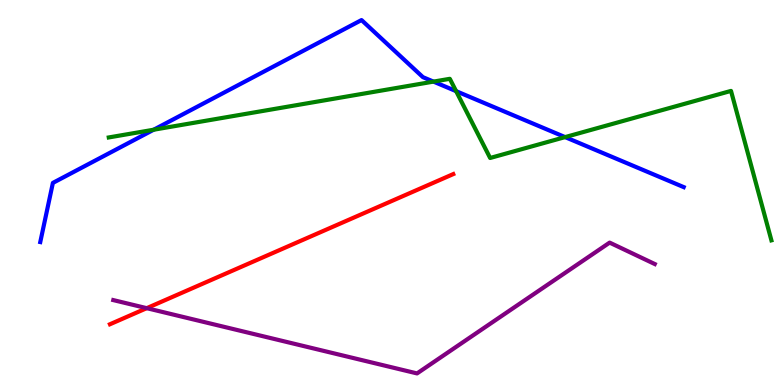[{'lines': ['blue', 'red'], 'intersections': []}, {'lines': ['green', 'red'], 'intersections': []}, {'lines': ['purple', 'red'], 'intersections': [{'x': 1.89, 'y': 2.0}]}, {'lines': ['blue', 'green'], 'intersections': [{'x': 1.98, 'y': 6.63}, {'x': 5.59, 'y': 7.88}, {'x': 5.89, 'y': 7.63}, {'x': 7.29, 'y': 6.44}]}, {'lines': ['blue', 'purple'], 'intersections': []}, {'lines': ['green', 'purple'], 'intersections': []}]